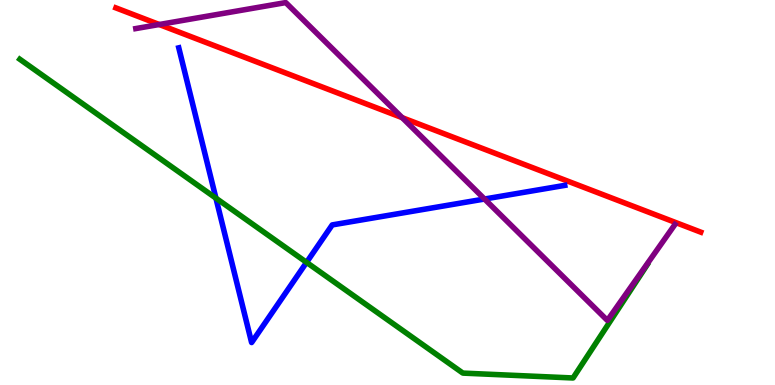[{'lines': ['blue', 'red'], 'intersections': []}, {'lines': ['green', 'red'], 'intersections': []}, {'lines': ['purple', 'red'], 'intersections': [{'x': 2.05, 'y': 9.36}, {'x': 5.19, 'y': 6.94}]}, {'lines': ['blue', 'green'], 'intersections': [{'x': 2.79, 'y': 4.85}, {'x': 3.96, 'y': 3.19}]}, {'lines': ['blue', 'purple'], 'intersections': [{'x': 6.25, 'y': 4.83}]}, {'lines': ['green', 'purple'], 'intersections': []}]